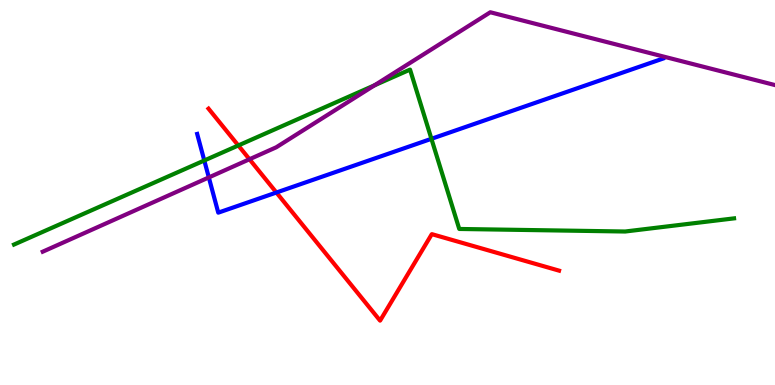[{'lines': ['blue', 'red'], 'intersections': [{'x': 3.57, 'y': 5.0}]}, {'lines': ['green', 'red'], 'intersections': [{'x': 3.08, 'y': 6.22}]}, {'lines': ['purple', 'red'], 'intersections': [{'x': 3.22, 'y': 5.86}]}, {'lines': ['blue', 'green'], 'intersections': [{'x': 2.64, 'y': 5.83}, {'x': 5.57, 'y': 6.39}]}, {'lines': ['blue', 'purple'], 'intersections': [{'x': 2.69, 'y': 5.39}]}, {'lines': ['green', 'purple'], 'intersections': [{'x': 4.83, 'y': 7.78}]}]